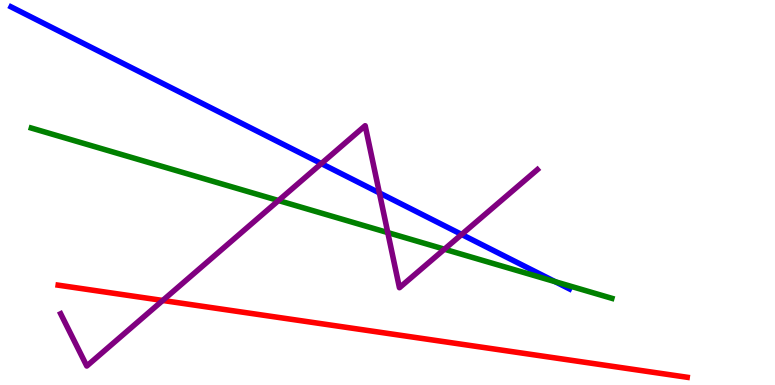[{'lines': ['blue', 'red'], 'intersections': []}, {'lines': ['green', 'red'], 'intersections': []}, {'lines': ['purple', 'red'], 'intersections': [{'x': 2.1, 'y': 2.2}]}, {'lines': ['blue', 'green'], 'intersections': [{'x': 7.16, 'y': 2.68}]}, {'lines': ['blue', 'purple'], 'intersections': [{'x': 4.15, 'y': 5.75}, {'x': 4.9, 'y': 4.99}, {'x': 5.96, 'y': 3.91}]}, {'lines': ['green', 'purple'], 'intersections': [{'x': 3.59, 'y': 4.79}, {'x': 5.0, 'y': 3.96}, {'x': 5.73, 'y': 3.53}]}]